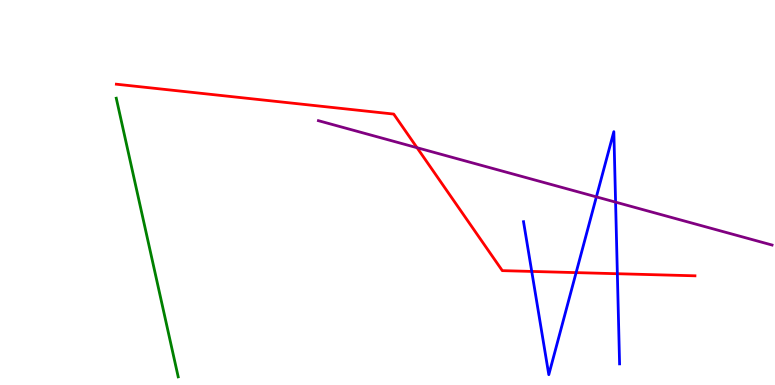[{'lines': ['blue', 'red'], 'intersections': [{'x': 6.86, 'y': 2.95}, {'x': 7.43, 'y': 2.92}, {'x': 7.97, 'y': 2.89}]}, {'lines': ['green', 'red'], 'intersections': []}, {'lines': ['purple', 'red'], 'intersections': [{'x': 5.38, 'y': 6.16}]}, {'lines': ['blue', 'green'], 'intersections': []}, {'lines': ['blue', 'purple'], 'intersections': [{'x': 7.7, 'y': 4.89}, {'x': 7.94, 'y': 4.75}]}, {'lines': ['green', 'purple'], 'intersections': []}]